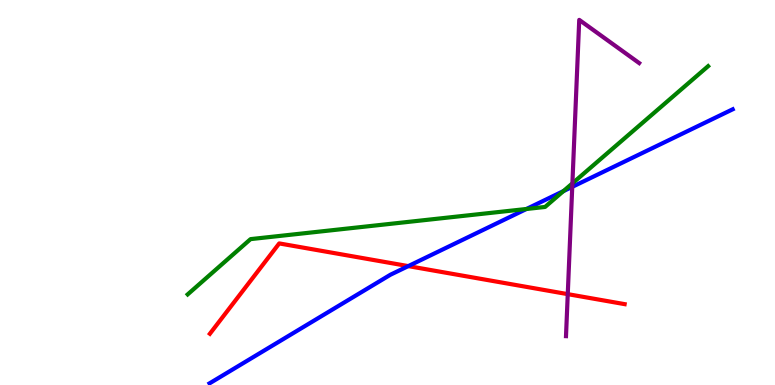[{'lines': ['blue', 'red'], 'intersections': [{'x': 5.27, 'y': 3.09}]}, {'lines': ['green', 'red'], 'intersections': []}, {'lines': ['purple', 'red'], 'intersections': [{'x': 7.33, 'y': 2.36}]}, {'lines': ['blue', 'green'], 'intersections': [{'x': 6.79, 'y': 4.57}, {'x': 7.27, 'y': 5.04}]}, {'lines': ['blue', 'purple'], 'intersections': [{'x': 7.38, 'y': 5.15}]}, {'lines': ['green', 'purple'], 'intersections': [{'x': 7.39, 'y': 5.24}]}]